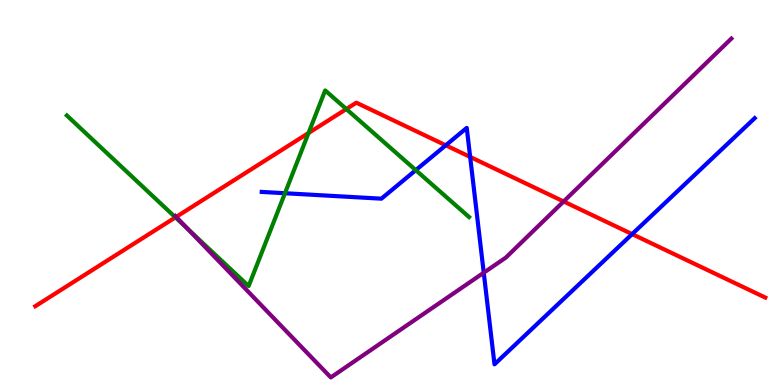[{'lines': ['blue', 'red'], 'intersections': [{'x': 5.75, 'y': 6.23}, {'x': 6.07, 'y': 5.92}, {'x': 8.16, 'y': 3.92}]}, {'lines': ['green', 'red'], 'intersections': [{'x': 2.26, 'y': 4.35}, {'x': 3.98, 'y': 6.55}, {'x': 4.47, 'y': 7.17}]}, {'lines': ['purple', 'red'], 'intersections': [{'x': 2.27, 'y': 4.37}, {'x': 7.27, 'y': 4.77}]}, {'lines': ['blue', 'green'], 'intersections': [{'x': 3.68, 'y': 4.98}, {'x': 5.36, 'y': 5.58}]}, {'lines': ['blue', 'purple'], 'intersections': [{'x': 6.24, 'y': 2.92}]}, {'lines': ['green', 'purple'], 'intersections': [{'x': 2.42, 'y': 4.05}]}]